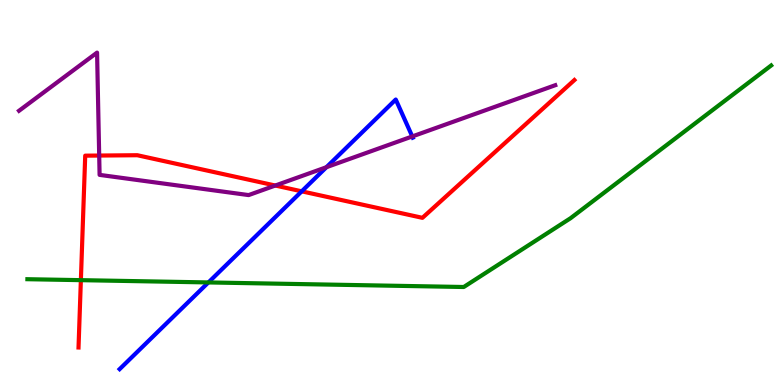[{'lines': ['blue', 'red'], 'intersections': [{'x': 3.89, 'y': 5.03}]}, {'lines': ['green', 'red'], 'intersections': [{'x': 1.04, 'y': 2.72}]}, {'lines': ['purple', 'red'], 'intersections': [{'x': 1.28, 'y': 5.96}, {'x': 3.55, 'y': 5.18}]}, {'lines': ['blue', 'green'], 'intersections': [{'x': 2.69, 'y': 2.66}]}, {'lines': ['blue', 'purple'], 'intersections': [{'x': 4.21, 'y': 5.66}, {'x': 5.32, 'y': 6.46}]}, {'lines': ['green', 'purple'], 'intersections': []}]